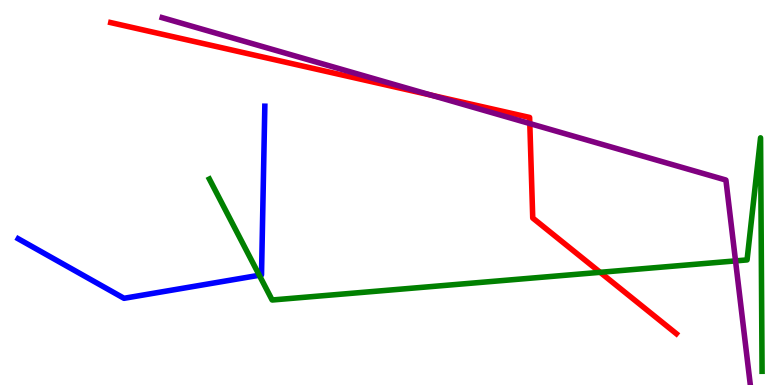[{'lines': ['blue', 'red'], 'intersections': []}, {'lines': ['green', 'red'], 'intersections': [{'x': 7.74, 'y': 2.93}]}, {'lines': ['purple', 'red'], 'intersections': [{'x': 5.57, 'y': 7.53}, {'x': 6.84, 'y': 6.79}]}, {'lines': ['blue', 'green'], 'intersections': [{'x': 3.35, 'y': 2.85}]}, {'lines': ['blue', 'purple'], 'intersections': []}, {'lines': ['green', 'purple'], 'intersections': [{'x': 9.49, 'y': 3.22}]}]